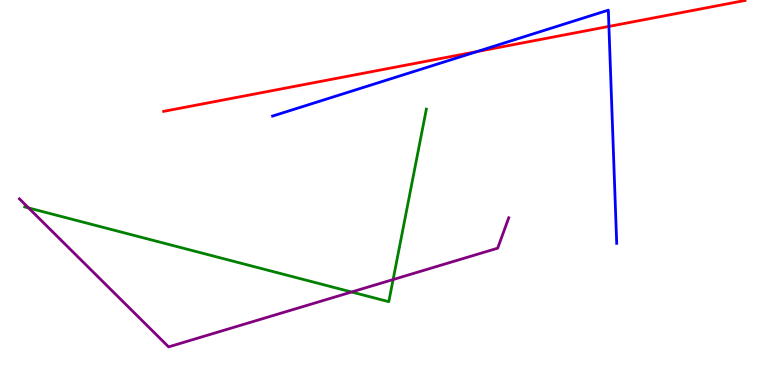[{'lines': ['blue', 'red'], 'intersections': [{'x': 6.16, 'y': 8.66}, {'x': 7.86, 'y': 9.31}]}, {'lines': ['green', 'red'], 'intersections': []}, {'lines': ['purple', 'red'], 'intersections': []}, {'lines': ['blue', 'green'], 'intersections': []}, {'lines': ['blue', 'purple'], 'intersections': []}, {'lines': ['green', 'purple'], 'intersections': [{'x': 0.369, 'y': 4.6}, {'x': 4.54, 'y': 2.42}, {'x': 5.07, 'y': 2.74}]}]